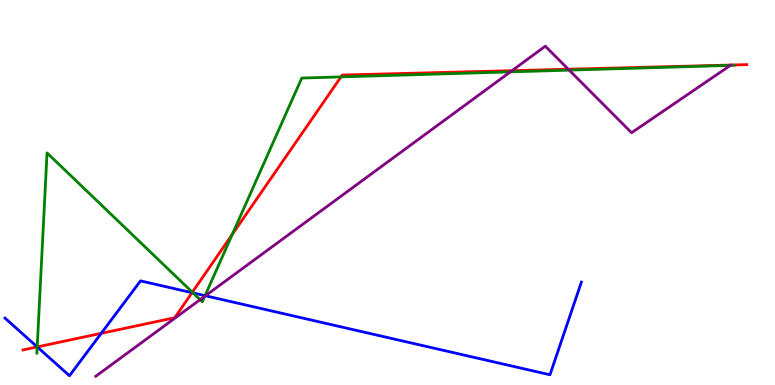[{'lines': ['blue', 'red'], 'intersections': [{'x': 0.48, 'y': 0.989}, {'x': 1.31, 'y': 1.34}, {'x': 2.48, 'y': 2.4}]}, {'lines': ['green', 'red'], 'intersections': [{'x': 0.48, 'y': 0.989}, {'x': 2.48, 'y': 2.41}, {'x': 3.0, 'y': 3.91}, {'x': 4.4, 'y': 8.0}]}, {'lines': ['purple', 'red'], 'intersections': [{'x': 6.61, 'y': 8.16}, {'x': 7.33, 'y': 8.2}]}, {'lines': ['blue', 'green'], 'intersections': [{'x': 0.48, 'y': 0.99}, {'x': 2.49, 'y': 2.39}, {'x': 2.65, 'y': 2.32}]}, {'lines': ['blue', 'purple'], 'intersections': [{'x': 2.65, 'y': 2.32}]}, {'lines': ['green', 'purple'], 'intersections': [{'x': 2.58, 'y': 2.22}, {'x': 2.64, 'y': 2.31}, {'x': 6.58, 'y': 8.13}, {'x': 7.34, 'y': 8.18}, {'x': 9.42, 'y': 8.3}]}]